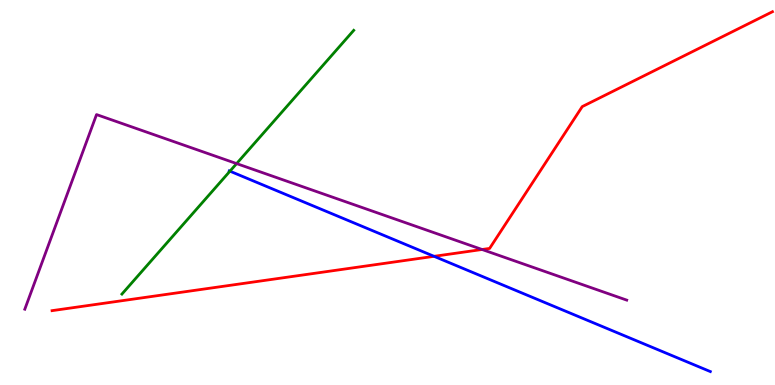[{'lines': ['blue', 'red'], 'intersections': [{'x': 5.6, 'y': 3.34}]}, {'lines': ['green', 'red'], 'intersections': []}, {'lines': ['purple', 'red'], 'intersections': [{'x': 6.22, 'y': 3.52}]}, {'lines': ['blue', 'green'], 'intersections': [{'x': 2.97, 'y': 5.55}]}, {'lines': ['blue', 'purple'], 'intersections': []}, {'lines': ['green', 'purple'], 'intersections': [{'x': 3.05, 'y': 5.75}]}]